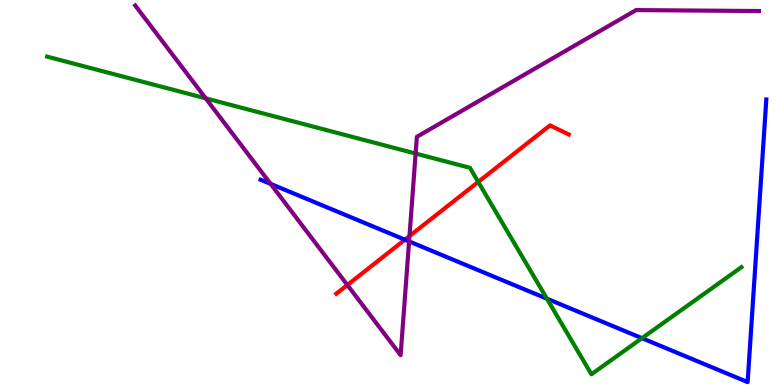[{'lines': ['blue', 'red'], 'intersections': [{'x': 5.22, 'y': 3.77}]}, {'lines': ['green', 'red'], 'intersections': [{'x': 6.17, 'y': 5.27}]}, {'lines': ['purple', 'red'], 'intersections': [{'x': 4.48, 'y': 2.6}, {'x': 5.28, 'y': 3.87}]}, {'lines': ['blue', 'green'], 'intersections': [{'x': 7.06, 'y': 2.24}, {'x': 8.28, 'y': 1.22}]}, {'lines': ['blue', 'purple'], 'intersections': [{'x': 3.49, 'y': 5.22}, {'x': 5.28, 'y': 3.73}]}, {'lines': ['green', 'purple'], 'intersections': [{'x': 2.65, 'y': 7.45}, {'x': 5.36, 'y': 6.01}]}]